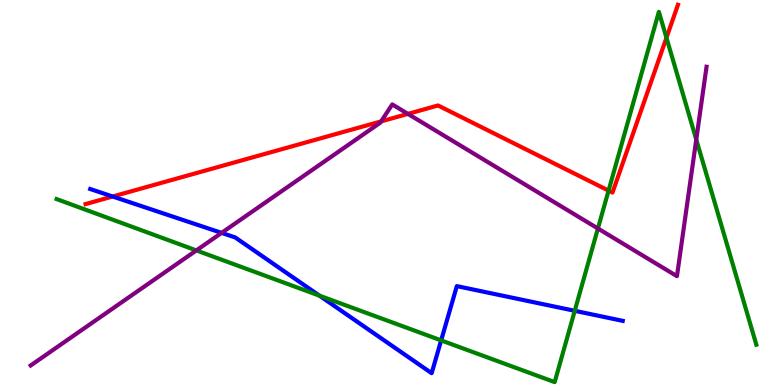[{'lines': ['blue', 'red'], 'intersections': [{'x': 1.45, 'y': 4.9}]}, {'lines': ['green', 'red'], 'intersections': [{'x': 7.85, 'y': 5.05}, {'x': 8.6, 'y': 9.02}]}, {'lines': ['purple', 'red'], 'intersections': [{'x': 4.92, 'y': 6.85}, {'x': 5.26, 'y': 7.04}]}, {'lines': ['blue', 'green'], 'intersections': [{'x': 4.12, 'y': 2.32}, {'x': 5.69, 'y': 1.16}, {'x': 7.42, 'y': 1.93}]}, {'lines': ['blue', 'purple'], 'intersections': [{'x': 2.86, 'y': 3.95}]}, {'lines': ['green', 'purple'], 'intersections': [{'x': 2.53, 'y': 3.5}, {'x': 7.71, 'y': 4.07}, {'x': 8.98, 'y': 6.38}]}]